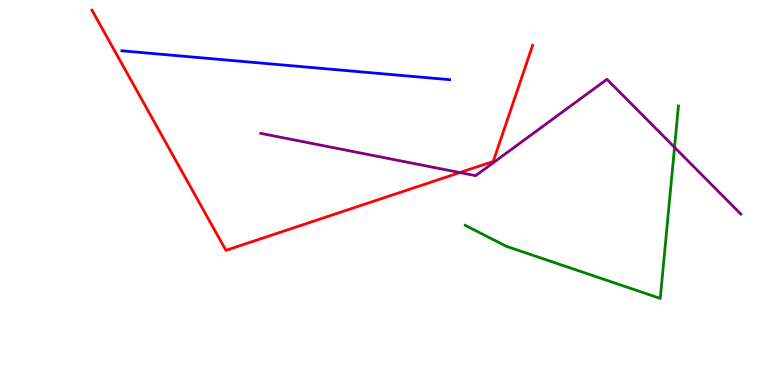[{'lines': ['blue', 'red'], 'intersections': []}, {'lines': ['green', 'red'], 'intersections': []}, {'lines': ['purple', 'red'], 'intersections': [{'x': 5.93, 'y': 5.52}]}, {'lines': ['blue', 'green'], 'intersections': []}, {'lines': ['blue', 'purple'], 'intersections': []}, {'lines': ['green', 'purple'], 'intersections': [{'x': 8.7, 'y': 6.17}]}]